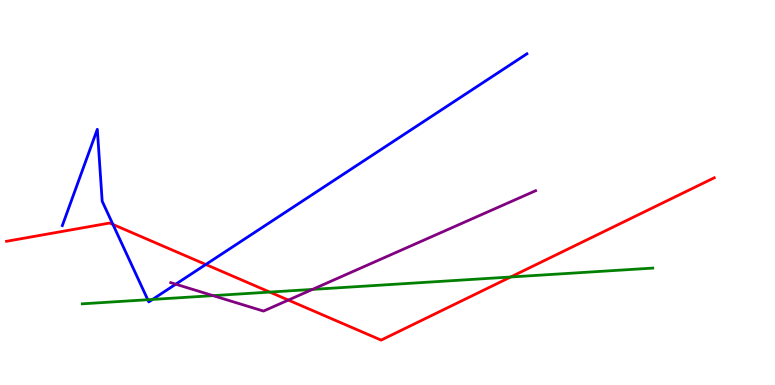[{'lines': ['blue', 'red'], 'intersections': [{'x': 1.46, 'y': 4.17}, {'x': 2.66, 'y': 3.13}]}, {'lines': ['green', 'red'], 'intersections': [{'x': 3.48, 'y': 2.41}, {'x': 6.59, 'y': 2.81}]}, {'lines': ['purple', 'red'], 'intersections': [{'x': 3.72, 'y': 2.21}]}, {'lines': ['blue', 'green'], 'intersections': [{'x': 1.91, 'y': 2.22}, {'x': 1.97, 'y': 2.22}]}, {'lines': ['blue', 'purple'], 'intersections': [{'x': 2.27, 'y': 2.62}]}, {'lines': ['green', 'purple'], 'intersections': [{'x': 2.75, 'y': 2.32}, {'x': 4.03, 'y': 2.48}]}]